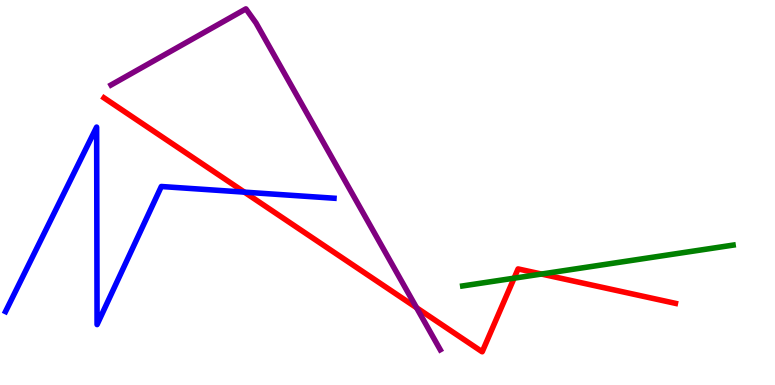[{'lines': ['blue', 'red'], 'intersections': [{'x': 3.15, 'y': 5.01}]}, {'lines': ['green', 'red'], 'intersections': [{'x': 6.63, 'y': 2.77}, {'x': 6.99, 'y': 2.88}]}, {'lines': ['purple', 'red'], 'intersections': [{'x': 5.38, 'y': 2.01}]}, {'lines': ['blue', 'green'], 'intersections': []}, {'lines': ['blue', 'purple'], 'intersections': []}, {'lines': ['green', 'purple'], 'intersections': []}]